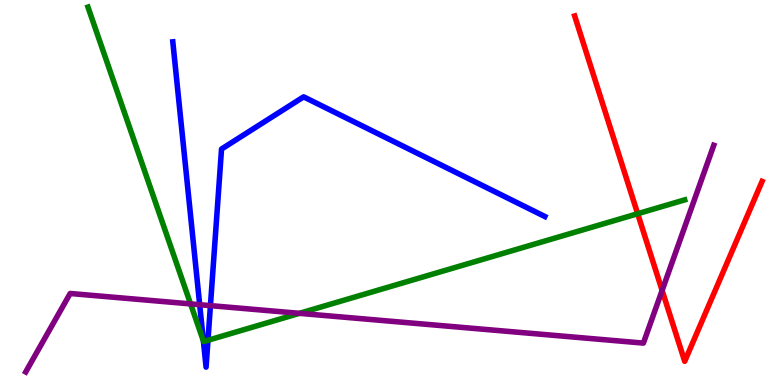[{'lines': ['blue', 'red'], 'intersections': []}, {'lines': ['green', 'red'], 'intersections': [{'x': 8.23, 'y': 4.45}]}, {'lines': ['purple', 'red'], 'intersections': [{'x': 8.54, 'y': 2.46}]}, {'lines': ['blue', 'green'], 'intersections': [{'x': 2.62, 'y': 1.14}, {'x': 2.68, 'y': 1.16}]}, {'lines': ['blue', 'purple'], 'intersections': [{'x': 2.58, 'y': 2.09}, {'x': 2.72, 'y': 2.06}]}, {'lines': ['green', 'purple'], 'intersections': [{'x': 2.46, 'y': 2.11}, {'x': 3.86, 'y': 1.86}]}]